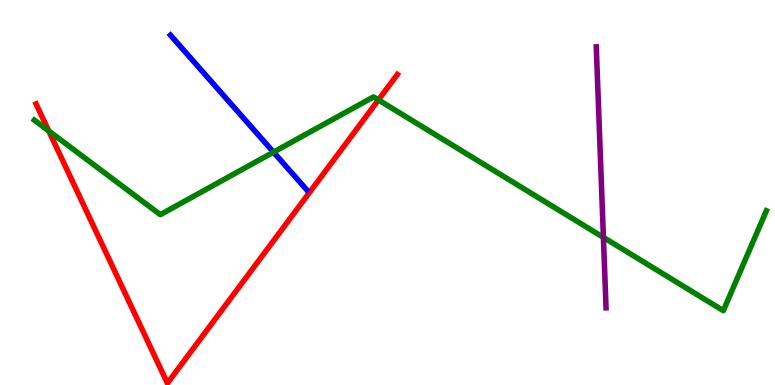[{'lines': ['blue', 'red'], 'intersections': []}, {'lines': ['green', 'red'], 'intersections': [{'x': 0.629, 'y': 6.6}, {'x': 4.88, 'y': 7.4}]}, {'lines': ['purple', 'red'], 'intersections': []}, {'lines': ['blue', 'green'], 'intersections': [{'x': 3.53, 'y': 6.05}]}, {'lines': ['blue', 'purple'], 'intersections': []}, {'lines': ['green', 'purple'], 'intersections': [{'x': 7.79, 'y': 3.83}]}]